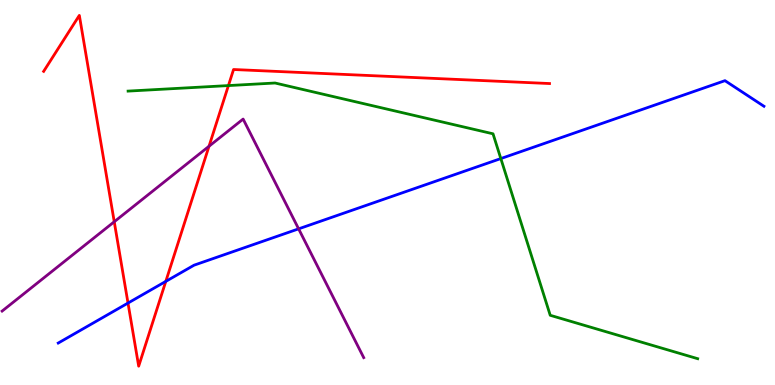[{'lines': ['blue', 'red'], 'intersections': [{'x': 1.65, 'y': 2.13}, {'x': 2.14, 'y': 2.69}]}, {'lines': ['green', 'red'], 'intersections': [{'x': 2.95, 'y': 7.78}]}, {'lines': ['purple', 'red'], 'intersections': [{'x': 1.47, 'y': 4.24}, {'x': 2.7, 'y': 6.2}]}, {'lines': ['blue', 'green'], 'intersections': [{'x': 6.46, 'y': 5.88}]}, {'lines': ['blue', 'purple'], 'intersections': [{'x': 3.85, 'y': 4.06}]}, {'lines': ['green', 'purple'], 'intersections': []}]